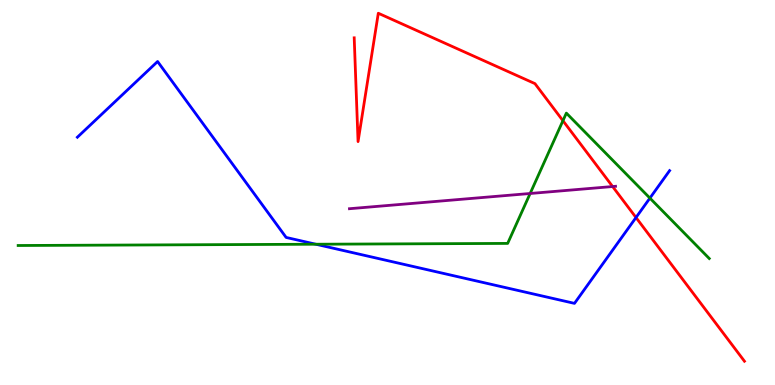[{'lines': ['blue', 'red'], 'intersections': [{'x': 8.21, 'y': 4.35}]}, {'lines': ['green', 'red'], 'intersections': [{'x': 7.26, 'y': 6.86}]}, {'lines': ['purple', 'red'], 'intersections': [{'x': 7.9, 'y': 5.15}]}, {'lines': ['blue', 'green'], 'intersections': [{'x': 4.08, 'y': 3.66}, {'x': 8.39, 'y': 4.85}]}, {'lines': ['blue', 'purple'], 'intersections': []}, {'lines': ['green', 'purple'], 'intersections': [{'x': 6.84, 'y': 4.97}]}]